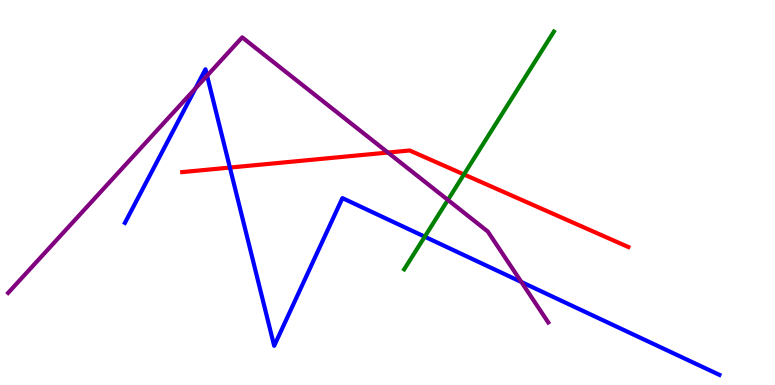[{'lines': ['blue', 'red'], 'intersections': [{'x': 2.97, 'y': 5.65}]}, {'lines': ['green', 'red'], 'intersections': [{'x': 5.99, 'y': 5.47}]}, {'lines': ['purple', 'red'], 'intersections': [{'x': 5.01, 'y': 6.04}]}, {'lines': ['blue', 'green'], 'intersections': [{'x': 5.48, 'y': 3.85}]}, {'lines': ['blue', 'purple'], 'intersections': [{'x': 2.52, 'y': 7.7}, {'x': 2.67, 'y': 8.03}, {'x': 6.73, 'y': 2.68}]}, {'lines': ['green', 'purple'], 'intersections': [{'x': 5.78, 'y': 4.81}]}]